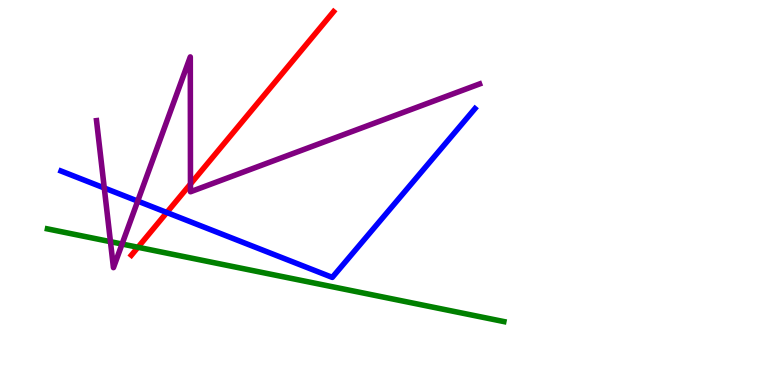[{'lines': ['blue', 'red'], 'intersections': [{'x': 2.15, 'y': 4.48}]}, {'lines': ['green', 'red'], 'intersections': [{'x': 1.78, 'y': 3.58}]}, {'lines': ['purple', 'red'], 'intersections': [{'x': 2.46, 'y': 5.22}]}, {'lines': ['blue', 'green'], 'intersections': []}, {'lines': ['blue', 'purple'], 'intersections': [{'x': 1.35, 'y': 5.12}, {'x': 1.78, 'y': 4.78}]}, {'lines': ['green', 'purple'], 'intersections': [{'x': 1.43, 'y': 3.72}, {'x': 1.57, 'y': 3.66}]}]